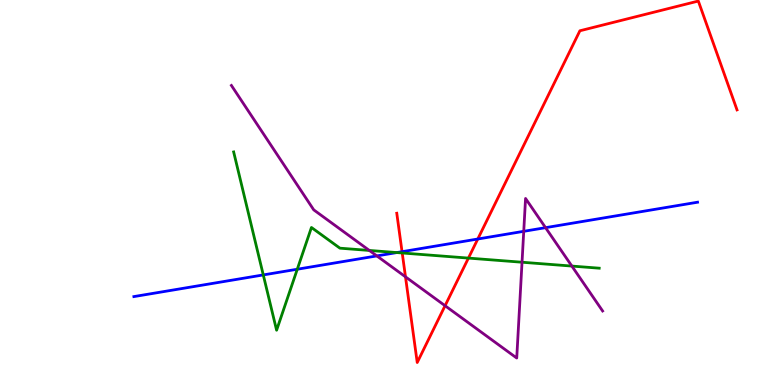[{'lines': ['blue', 'red'], 'intersections': [{'x': 5.19, 'y': 3.46}, {'x': 6.17, 'y': 3.79}]}, {'lines': ['green', 'red'], 'intersections': [{'x': 5.19, 'y': 3.43}, {'x': 6.04, 'y': 3.3}]}, {'lines': ['purple', 'red'], 'intersections': [{'x': 5.23, 'y': 2.81}, {'x': 5.74, 'y': 2.06}]}, {'lines': ['blue', 'green'], 'intersections': [{'x': 3.4, 'y': 2.86}, {'x': 3.84, 'y': 3.01}, {'x': 5.12, 'y': 3.44}]}, {'lines': ['blue', 'purple'], 'intersections': [{'x': 4.86, 'y': 3.35}, {'x': 6.76, 'y': 3.99}, {'x': 7.04, 'y': 4.09}]}, {'lines': ['green', 'purple'], 'intersections': [{'x': 4.77, 'y': 3.49}, {'x': 6.74, 'y': 3.19}, {'x': 7.38, 'y': 3.09}]}]